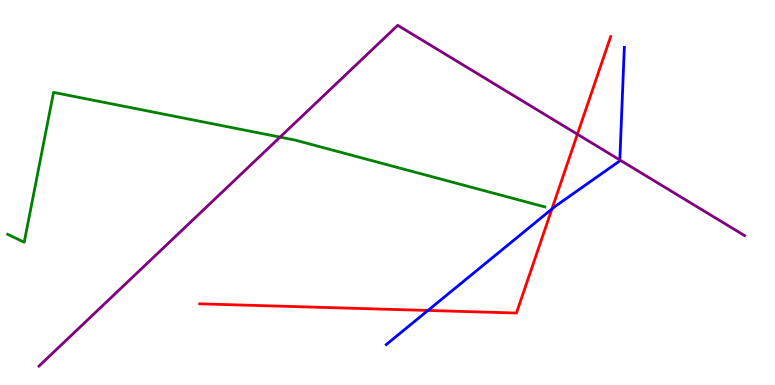[{'lines': ['blue', 'red'], 'intersections': [{'x': 5.52, 'y': 1.94}, {'x': 7.12, 'y': 4.57}]}, {'lines': ['green', 'red'], 'intersections': []}, {'lines': ['purple', 'red'], 'intersections': [{'x': 7.45, 'y': 6.51}]}, {'lines': ['blue', 'green'], 'intersections': []}, {'lines': ['blue', 'purple'], 'intersections': [{'x': 8.0, 'y': 5.84}]}, {'lines': ['green', 'purple'], 'intersections': [{'x': 3.61, 'y': 6.44}]}]